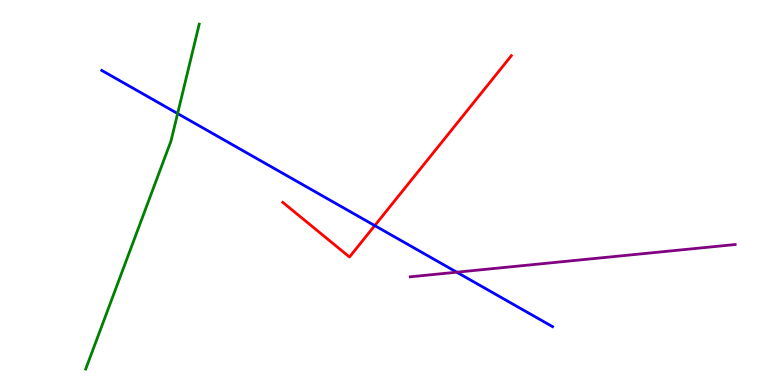[{'lines': ['blue', 'red'], 'intersections': [{'x': 4.84, 'y': 4.14}]}, {'lines': ['green', 'red'], 'intersections': []}, {'lines': ['purple', 'red'], 'intersections': []}, {'lines': ['blue', 'green'], 'intersections': [{'x': 2.29, 'y': 7.05}]}, {'lines': ['blue', 'purple'], 'intersections': [{'x': 5.89, 'y': 2.93}]}, {'lines': ['green', 'purple'], 'intersections': []}]